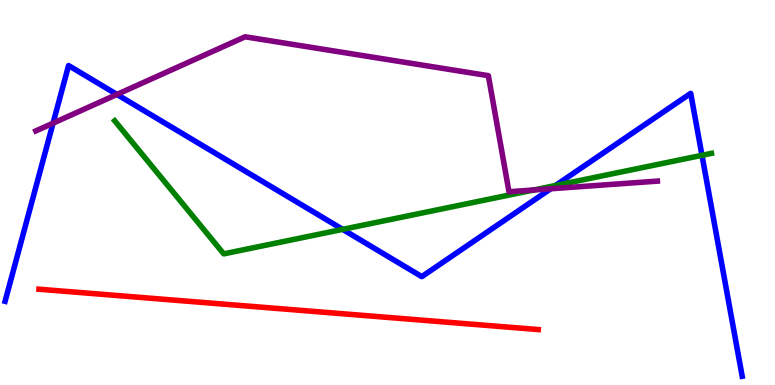[{'lines': ['blue', 'red'], 'intersections': []}, {'lines': ['green', 'red'], 'intersections': []}, {'lines': ['purple', 'red'], 'intersections': []}, {'lines': ['blue', 'green'], 'intersections': [{'x': 4.42, 'y': 4.04}, {'x': 7.17, 'y': 5.18}, {'x': 9.06, 'y': 5.97}]}, {'lines': ['blue', 'purple'], 'intersections': [{'x': 0.685, 'y': 6.8}, {'x': 1.51, 'y': 7.55}, {'x': 7.11, 'y': 5.1}]}, {'lines': ['green', 'purple'], 'intersections': [{'x': 6.89, 'y': 5.07}]}]